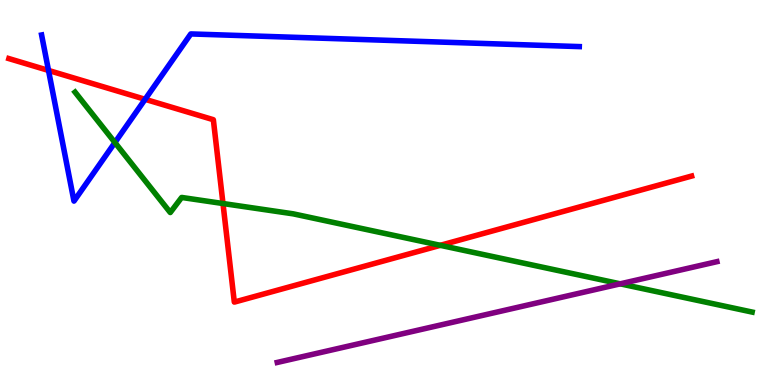[{'lines': ['blue', 'red'], 'intersections': [{'x': 0.626, 'y': 8.17}, {'x': 1.87, 'y': 7.42}]}, {'lines': ['green', 'red'], 'intersections': [{'x': 2.88, 'y': 4.71}, {'x': 5.68, 'y': 3.63}]}, {'lines': ['purple', 'red'], 'intersections': []}, {'lines': ['blue', 'green'], 'intersections': [{'x': 1.48, 'y': 6.3}]}, {'lines': ['blue', 'purple'], 'intersections': []}, {'lines': ['green', 'purple'], 'intersections': [{'x': 8.0, 'y': 2.63}]}]